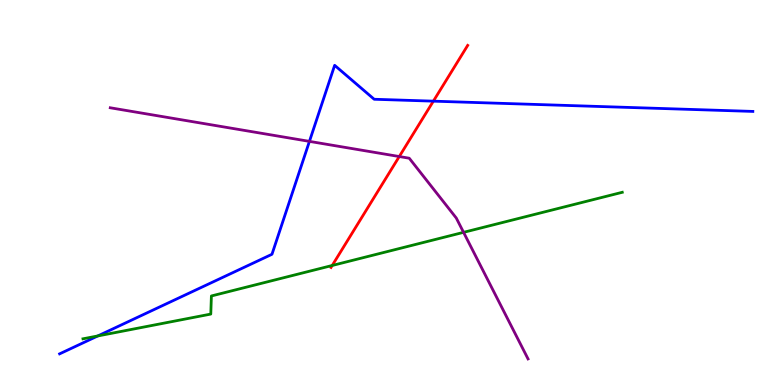[{'lines': ['blue', 'red'], 'intersections': [{'x': 5.59, 'y': 7.37}]}, {'lines': ['green', 'red'], 'intersections': [{'x': 4.29, 'y': 3.1}]}, {'lines': ['purple', 'red'], 'intersections': [{'x': 5.15, 'y': 5.93}]}, {'lines': ['blue', 'green'], 'intersections': [{'x': 1.26, 'y': 1.27}]}, {'lines': ['blue', 'purple'], 'intersections': [{'x': 3.99, 'y': 6.33}]}, {'lines': ['green', 'purple'], 'intersections': [{'x': 5.98, 'y': 3.97}]}]